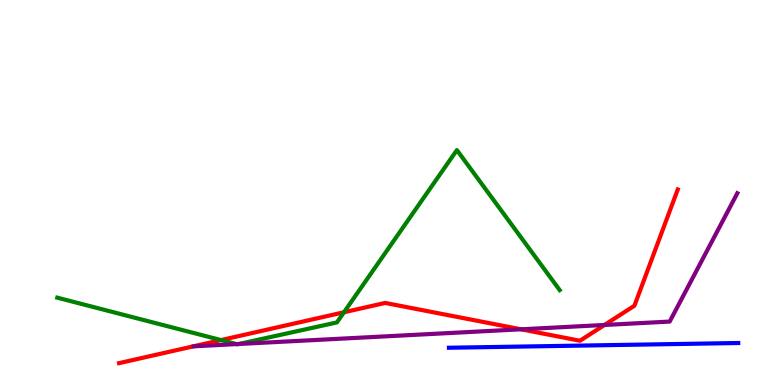[{'lines': ['blue', 'red'], 'intersections': []}, {'lines': ['green', 'red'], 'intersections': [{'x': 2.85, 'y': 1.17}, {'x': 4.44, 'y': 1.89}]}, {'lines': ['purple', 'red'], 'intersections': [{'x': 6.72, 'y': 1.45}, {'x': 7.8, 'y': 1.56}]}, {'lines': ['blue', 'green'], 'intersections': []}, {'lines': ['blue', 'purple'], 'intersections': []}, {'lines': ['green', 'purple'], 'intersections': [{'x': 3.05, 'y': 1.06}, {'x': 3.08, 'y': 1.07}]}]